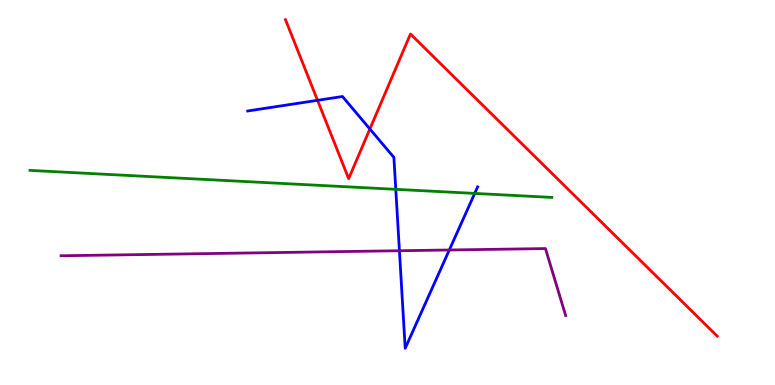[{'lines': ['blue', 'red'], 'intersections': [{'x': 4.1, 'y': 7.39}, {'x': 4.77, 'y': 6.65}]}, {'lines': ['green', 'red'], 'intersections': []}, {'lines': ['purple', 'red'], 'intersections': []}, {'lines': ['blue', 'green'], 'intersections': [{'x': 5.11, 'y': 5.08}, {'x': 6.13, 'y': 4.98}]}, {'lines': ['blue', 'purple'], 'intersections': [{'x': 5.15, 'y': 3.49}, {'x': 5.8, 'y': 3.51}]}, {'lines': ['green', 'purple'], 'intersections': []}]